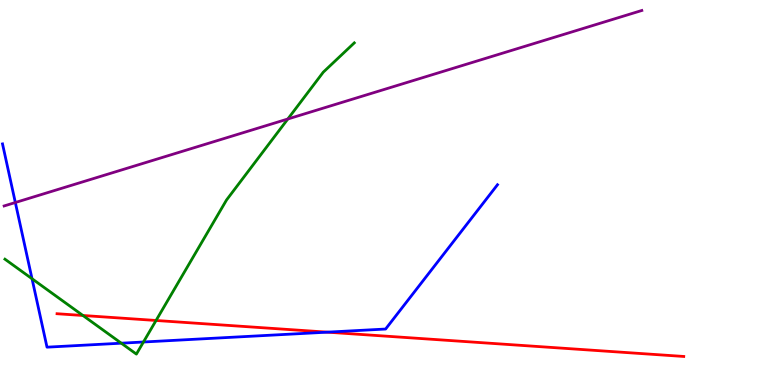[{'lines': ['blue', 'red'], 'intersections': [{'x': 4.22, 'y': 1.37}]}, {'lines': ['green', 'red'], 'intersections': [{'x': 1.07, 'y': 1.81}, {'x': 2.01, 'y': 1.68}]}, {'lines': ['purple', 'red'], 'intersections': []}, {'lines': ['blue', 'green'], 'intersections': [{'x': 0.413, 'y': 2.76}, {'x': 1.57, 'y': 1.09}, {'x': 1.85, 'y': 1.12}]}, {'lines': ['blue', 'purple'], 'intersections': [{'x': 0.198, 'y': 4.74}]}, {'lines': ['green', 'purple'], 'intersections': [{'x': 3.71, 'y': 6.91}]}]